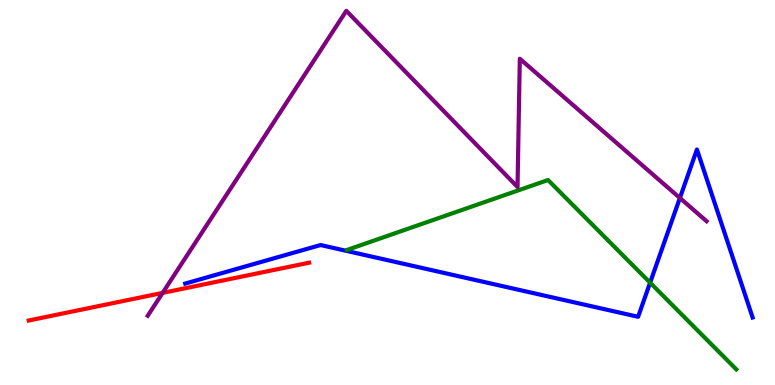[{'lines': ['blue', 'red'], 'intersections': []}, {'lines': ['green', 'red'], 'intersections': []}, {'lines': ['purple', 'red'], 'intersections': [{'x': 2.1, 'y': 2.39}]}, {'lines': ['blue', 'green'], 'intersections': [{'x': 8.39, 'y': 2.66}]}, {'lines': ['blue', 'purple'], 'intersections': [{'x': 8.77, 'y': 4.86}]}, {'lines': ['green', 'purple'], 'intersections': []}]